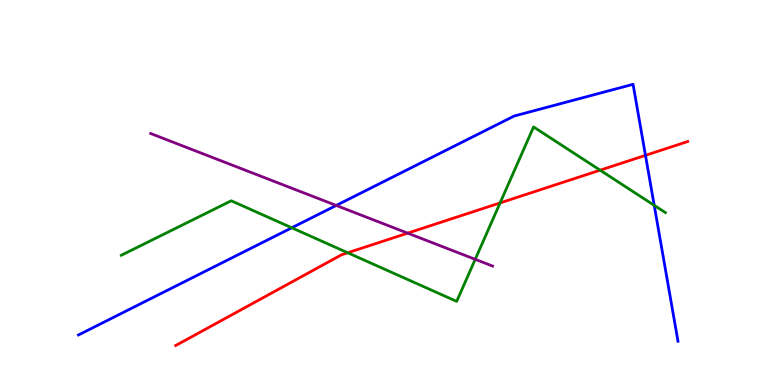[{'lines': ['blue', 'red'], 'intersections': [{'x': 8.33, 'y': 5.96}]}, {'lines': ['green', 'red'], 'intersections': [{'x': 4.49, 'y': 3.43}, {'x': 6.45, 'y': 4.73}, {'x': 7.74, 'y': 5.58}]}, {'lines': ['purple', 'red'], 'intersections': [{'x': 5.26, 'y': 3.94}]}, {'lines': ['blue', 'green'], 'intersections': [{'x': 3.76, 'y': 4.08}, {'x': 8.44, 'y': 4.67}]}, {'lines': ['blue', 'purple'], 'intersections': [{'x': 4.34, 'y': 4.66}]}, {'lines': ['green', 'purple'], 'intersections': [{'x': 6.13, 'y': 3.26}]}]